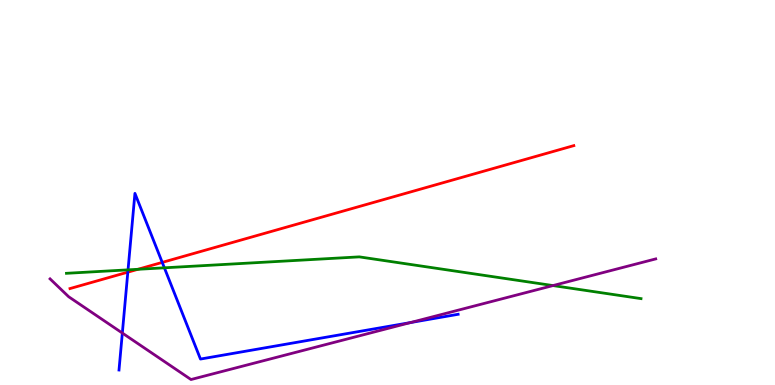[{'lines': ['blue', 'red'], 'intersections': [{'x': 1.65, 'y': 2.93}, {'x': 2.09, 'y': 3.18}]}, {'lines': ['green', 'red'], 'intersections': [{'x': 1.78, 'y': 3.01}]}, {'lines': ['purple', 'red'], 'intersections': []}, {'lines': ['blue', 'green'], 'intersections': [{'x': 1.65, 'y': 2.99}, {'x': 2.12, 'y': 3.04}]}, {'lines': ['blue', 'purple'], 'intersections': [{'x': 1.58, 'y': 1.35}, {'x': 5.3, 'y': 1.62}]}, {'lines': ['green', 'purple'], 'intersections': [{'x': 7.14, 'y': 2.58}]}]